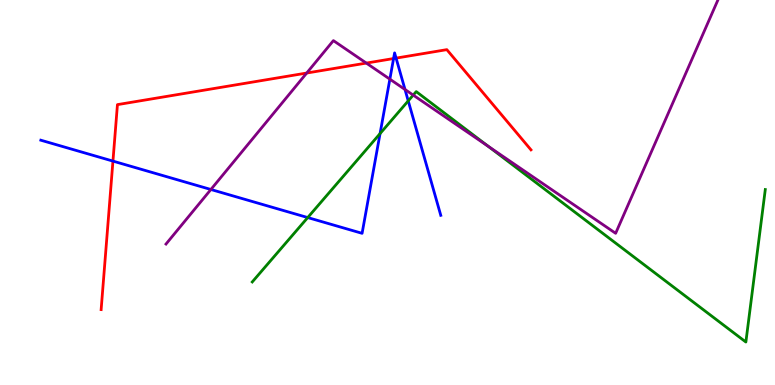[{'lines': ['blue', 'red'], 'intersections': [{'x': 1.46, 'y': 5.82}, {'x': 5.08, 'y': 8.48}, {'x': 5.11, 'y': 8.49}]}, {'lines': ['green', 'red'], 'intersections': []}, {'lines': ['purple', 'red'], 'intersections': [{'x': 3.96, 'y': 8.1}, {'x': 4.73, 'y': 8.36}]}, {'lines': ['blue', 'green'], 'intersections': [{'x': 3.97, 'y': 4.35}, {'x': 4.9, 'y': 6.53}, {'x': 5.27, 'y': 7.38}]}, {'lines': ['blue', 'purple'], 'intersections': [{'x': 2.72, 'y': 5.08}, {'x': 5.03, 'y': 7.94}, {'x': 5.23, 'y': 7.68}]}, {'lines': ['green', 'purple'], 'intersections': [{'x': 5.33, 'y': 7.53}, {'x': 6.3, 'y': 6.2}]}]